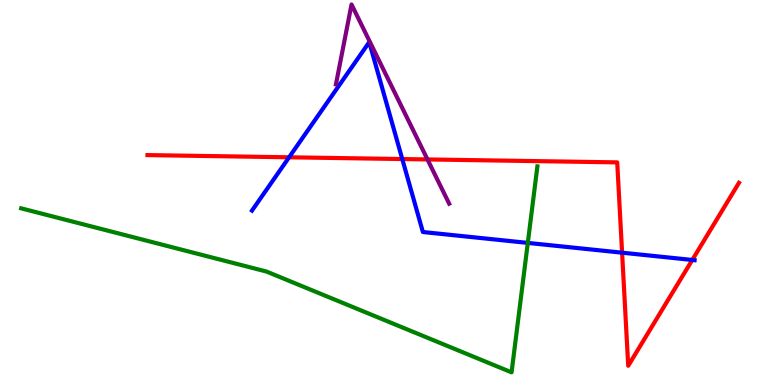[{'lines': ['blue', 'red'], 'intersections': [{'x': 3.73, 'y': 5.91}, {'x': 5.19, 'y': 5.87}, {'x': 8.03, 'y': 3.44}, {'x': 8.93, 'y': 3.25}]}, {'lines': ['green', 'red'], 'intersections': []}, {'lines': ['purple', 'red'], 'intersections': [{'x': 5.52, 'y': 5.86}]}, {'lines': ['blue', 'green'], 'intersections': [{'x': 6.81, 'y': 3.69}]}, {'lines': ['blue', 'purple'], 'intersections': []}, {'lines': ['green', 'purple'], 'intersections': []}]